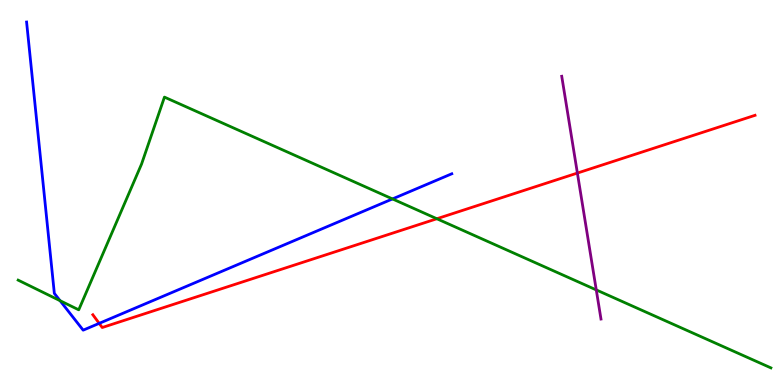[{'lines': ['blue', 'red'], 'intersections': [{'x': 1.28, 'y': 1.6}]}, {'lines': ['green', 'red'], 'intersections': [{'x': 5.64, 'y': 4.32}]}, {'lines': ['purple', 'red'], 'intersections': [{'x': 7.45, 'y': 5.5}]}, {'lines': ['blue', 'green'], 'intersections': [{'x': 0.775, 'y': 2.19}, {'x': 5.06, 'y': 4.83}]}, {'lines': ['blue', 'purple'], 'intersections': []}, {'lines': ['green', 'purple'], 'intersections': [{'x': 7.69, 'y': 2.47}]}]